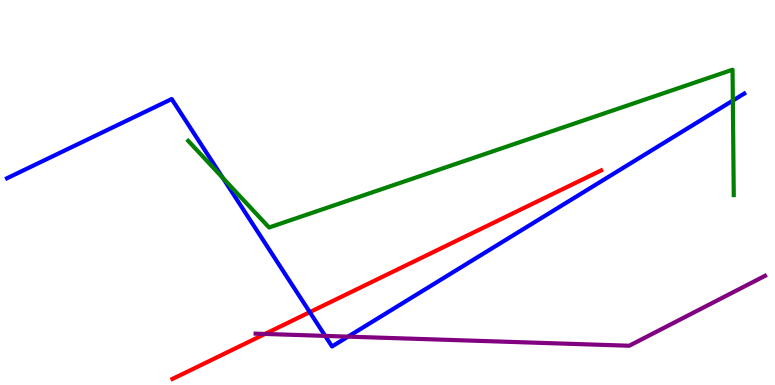[{'lines': ['blue', 'red'], 'intersections': [{'x': 4.0, 'y': 1.89}]}, {'lines': ['green', 'red'], 'intersections': []}, {'lines': ['purple', 'red'], 'intersections': [{'x': 3.42, 'y': 1.33}]}, {'lines': ['blue', 'green'], 'intersections': [{'x': 2.88, 'y': 5.38}, {'x': 9.46, 'y': 7.39}]}, {'lines': ['blue', 'purple'], 'intersections': [{'x': 4.2, 'y': 1.28}, {'x': 4.49, 'y': 1.26}]}, {'lines': ['green', 'purple'], 'intersections': []}]